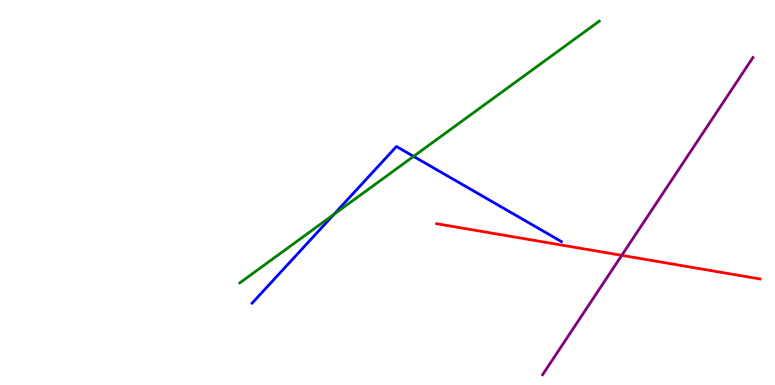[{'lines': ['blue', 'red'], 'intersections': []}, {'lines': ['green', 'red'], 'intersections': []}, {'lines': ['purple', 'red'], 'intersections': [{'x': 8.02, 'y': 3.37}]}, {'lines': ['blue', 'green'], 'intersections': [{'x': 4.31, 'y': 4.43}, {'x': 5.34, 'y': 5.94}]}, {'lines': ['blue', 'purple'], 'intersections': []}, {'lines': ['green', 'purple'], 'intersections': []}]